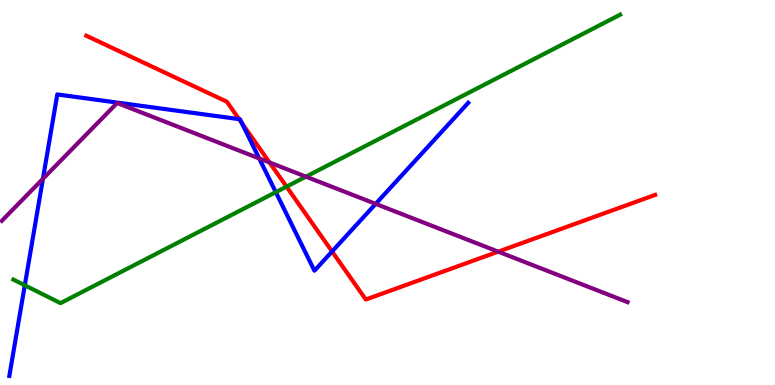[{'lines': ['blue', 'red'], 'intersections': [{'x': 3.08, 'y': 6.91}, {'x': 3.12, 'y': 6.81}, {'x': 4.28, 'y': 3.47}]}, {'lines': ['green', 'red'], 'intersections': [{'x': 3.7, 'y': 5.15}]}, {'lines': ['purple', 'red'], 'intersections': [{'x': 3.48, 'y': 5.78}, {'x': 6.43, 'y': 3.46}]}, {'lines': ['blue', 'green'], 'intersections': [{'x': 0.32, 'y': 2.59}, {'x': 3.56, 'y': 5.01}]}, {'lines': ['blue', 'purple'], 'intersections': [{'x': 0.554, 'y': 5.36}, {'x': 3.34, 'y': 5.88}, {'x': 4.85, 'y': 4.7}]}, {'lines': ['green', 'purple'], 'intersections': [{'x': 3.95, 'y': 5.41}]}]